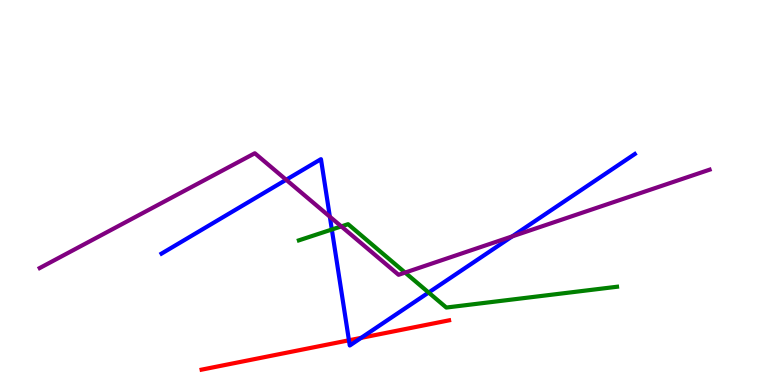[{'lines': ['blue', 'red'], 'intersections': [{'x': 4.5, 'y': 1.16}, {'x': 4.66, 'y': 1.22}]}, {'lines': ['green', 'red'], 'intersections': []}, {'lines': ['purple', 'red'], 'intersections': []}, {'lines': ['blue', 'green'], 'intersections': [{'x': 4.28, 'y': 4.04}, {'x': 5.53, 'y': 2.4}]}, {'lines': ['blue', 'purple'], 'intersections': [{'x': 3.69, 'y': 5.33}, {'x': 4.26, 'y': 4.37}, {'x': 6.61, 'y': 3.86}]}, {'lines': ['green', 'purple'], 'intersections': [{'x': 4.4, 'y': 4.12}, {'x': 5.23, 'y': 2.92}]}]